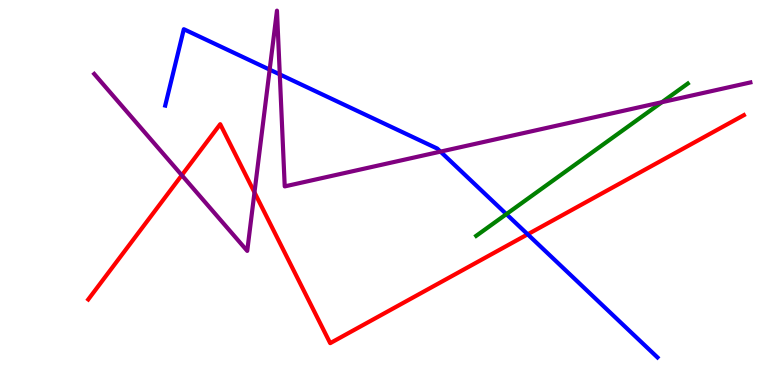[{'lines': ['blue', 'red'], 'intersections': [{'x': 6.81, 'y': 3.91}]}, {'lines': ['green', 'red'], 'intersections': []}, {'lines': ['purple', 'red'], 'intersections': [{'x': 2.35, 'y': 5.45}, {'x': 3.28, 'y': 5.0}]}, {'lines': ['blue', 'green'], 'intersections': [{'x': 6.53, 'y': 4.44}]}, {'lines': ['blue', 'purple'], 'intersections': [{'x': 3.48, 'y': 8.19}, {'x': 3.61, 'y': 8.07}, {'x': 5.68, 'y': 6.06}]}, {'lines': ['green', 'purple'], 'intersections': [{'x': 8.54, 'y': 7.35}]}]